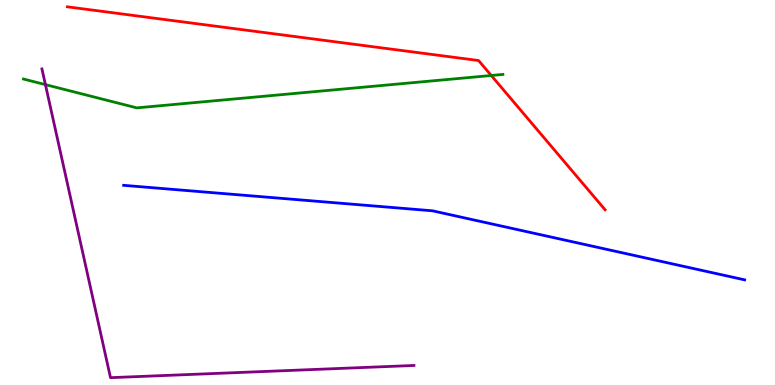[{'lines': ['blue', 'red'], 'intersections': []}, {'lines': ['green', 'red'], 'intersections': [{'x': 6.34, 'y': 8.04}]}, {'lines': ['purple', 'red'], 'intersections': []}, {'lines': ['blue', 'green'], 'intersections': []}, {'lines': ['blue', 'purple'], 'intersections': []}, {'lines': ['green', 'purple'], 'intersections': [{'x': 0.586, 'y': 7.8}]}]